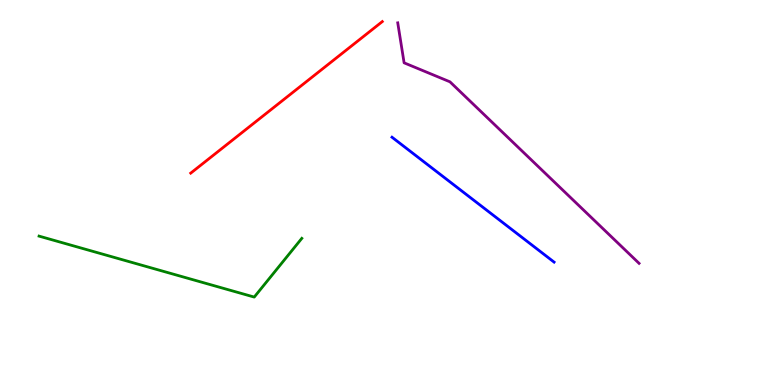[{'lines': ['blue', 'red'], 'intersections': []}, {'lines': ['green', 'red'], 'intersections': []}, {'lines': ['purple', 'red'], 'intersections': []}, {'lines': ['blue', 'green'], 'intersections': []}, {'lines': ['blue', 'purple'], 'intersections': []}, {'lines': ['green', 'purple'], 'intersections': []}]